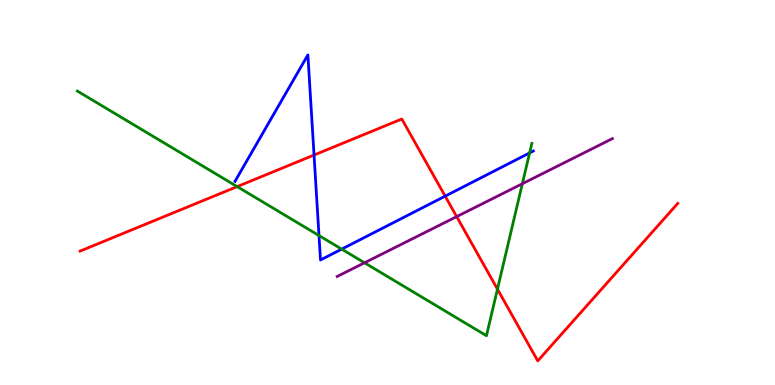[{'lines': ['blue', 'red'], 'intersections': [{'x': 4.05, 'y': 5.97}, {'x': 5.74, 'y': 4.91}]}, {'lines': ['green', 'red'], 'intersections': [{'x': 3.06, 'y': 5.15}, {'x': 6.42, 'y': 2.49}]}, {'lines': ['purple', 'red'], 'intersections': [{'x': 5.89, 'y': 4.37}]}, {'lines': ['blue', 'green'], 'intersections': [{'x': 4.12, 'y': 3.88}, {'x': 4.41, 'y': 3.53}, {'x': 6.83, 'y': 6.03}]}, {'lines': ['blue', 'purple'], 'intersections': []}, {'lines': ['green', 'purple'], 'intersections': [{'x': 4.7, 'y': 3.17}, {'x': 6.74, 'y': 5.23}]}]